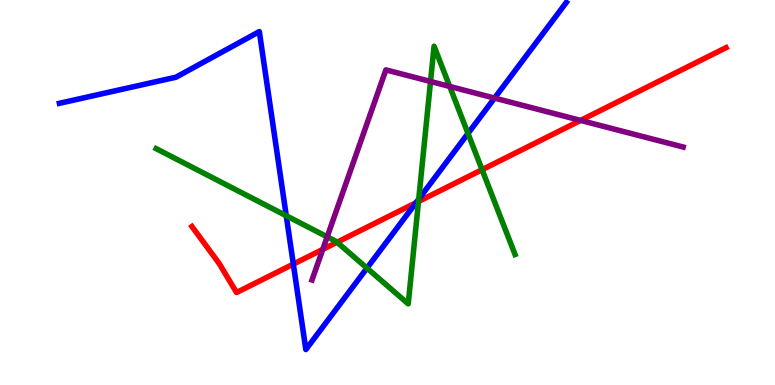[{'lines': ['blue', 'red'], 'intersections': [{'x': 3.78, 'y': 3.14}, {'x': 5.37, 'y': 4.73}]}, {'lines': ['green', 'red'], 'intersections': [{'x': 4.35, 'y': 3.71}, {'x': 5.4, 'y': 4.77}, {'x': 6.22, 'y': 5.59}]}, {'lines': ['purple', 'red'], 'intersections': [{'x': 4.16, 'y': 3.52}, {'x': 7.49, 'y': 6.87}]}, {'lines': ['blue', 'green'], 'intersections': [{'x': 3.69, 'y': 4.4}, {'x': 4.73, 'y': 3.04}, {'x': 5.4, 'y': 4.83}, {'x': 6.04, 'y': 6.53}]}, {'lines': ['blue', 'purple'], 'intersections': [{'x': 6.38, 'y': 7.45}]}, {'lines': ['green', 'purple'], 'intersections': [{'x': 4.22, 'y': 3.85}, {'x': 5.56, 'y': 7.88}, {'x': 5.8, 'y': 7.75}]}]